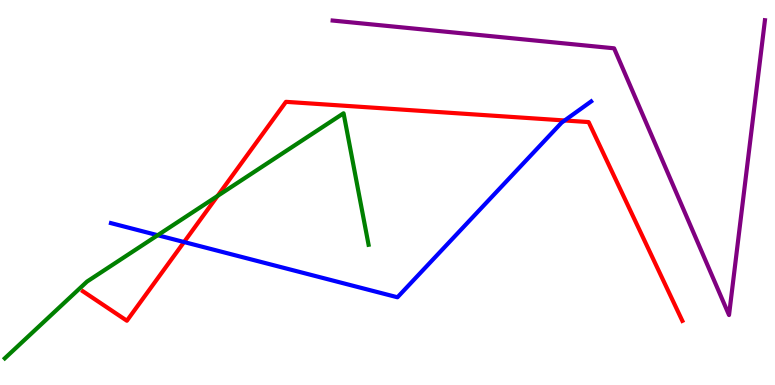[{'lines': ['blue', 'red'], 'intersections': [{'x': 2.38, 'y': 3.71}, {'x': 7.29, 'y': 6.87}]}, {'lines': ['green', 'red'], 'intersections': [{'x': 2.81, 'y': 4.91}]}, {'lines': ['purple', 'red'], 'intersections': []}, {'lines': ['blue', 'green'], 'intersections': [{'x': 2.03, 'y': 3.89}]}, {'lines': ['blue', 'purple'], 'intersections': []}, {'lines': ['green', 'purple'], 'intersections': []}]